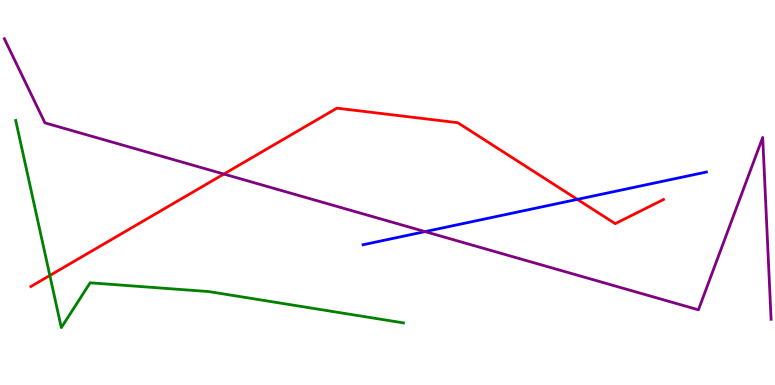[{'lines': ['blue', 'red'], 'intersections': [{'x': 7.45, 'y': 4.82}]}, {'lines': ['green', 'red'], 'intersections': [{'x': 0.643, 'y': 2.84}]}, {'lines': ['purple', 'red'], 'intersections': [{'x': 2.89, 'y': 5.48}]}, {'lines': ['blue', 'green'], 'intersections': []}, {'lines': ['blue', 'purple'], 'intersections': [{'x': 5.48, 'y': 3.98}]}, {'lines': ['green', 'purple'], 'intersections': []}]